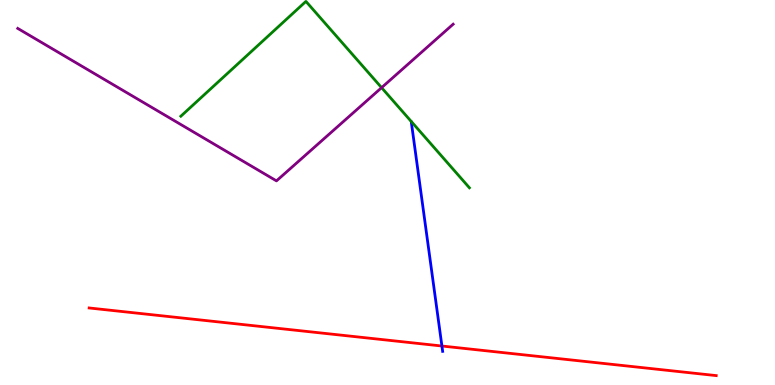[{'lines': ['blue', 'red'], 'intersections': [{'x': 5.7, 'y': 1.01}]}, {'lines': ['green', 'red'], 'intersections': []}, {'lines': ['purple', 'red'], 'intersections': []}, {'lines': ['blue', 'green'], 'intersections': []}, {'lines': ['blue', 'purple'], 'intersections': []}, {'lines': ['green', 'purple'], 'intersections': [{'x': 4.92, 'y': 7.72}]}]